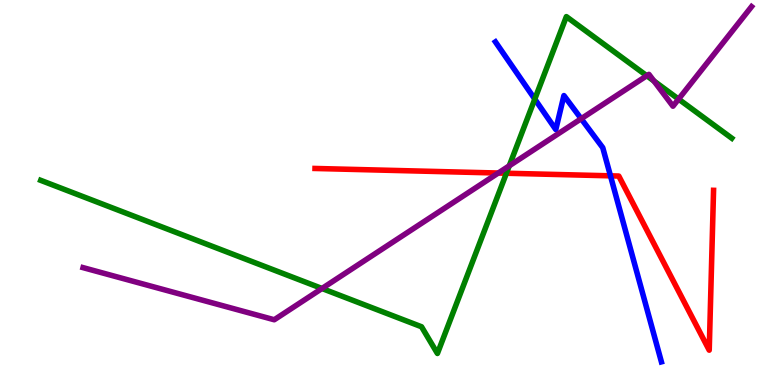[{'lines': ['blue', 'red'], 'intersections': [{'x': 7.88, 'y': 5.43}]}, {'lines': ['green', 'red'], 'intersections': [{'x': 6.53, 'y': 5.5}]}, {'lines': ['purple', 'red'], 'intersections': [{'x': 6.43, 'y': 5.51}]}, {'lines': ['blue', 'green'], 'intersections': [{'x': 6.9, 'y': 7.43}]}, {'lines': ['blue', 'purple'], 'intersections': [{'x': 7.5, 'y': 6.92}]}, {'lines': ['green', 'purple'], 'intersections': [{'x': 4.15, 'y': 2.51}, {'x': 6.57, 'y': 5.69}, {'x': 8.35, 'y': 8.03}, {'x': 8.44, 'y': 7.9}, {'x': 8.76, 'y': 7.43}]}]